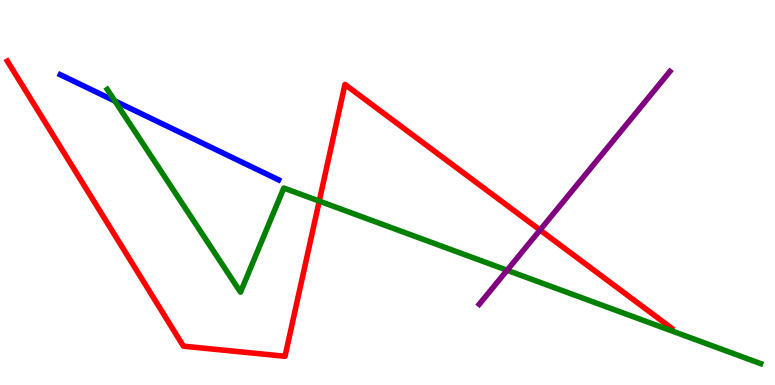[{'lines': ['blue', 'red'], 'intersections': []}, {'lines': ['green', 'red'], 'intersections': [{'x': 4.12, 'y': 4.78}]}, {'lines': ['purple', 'red'], 'intersections': [{'x': 6.97, 'y': 4.03}]}, {'lines': ['blue', 'green'], 'intersections': [{'x': 1.48, 'y': 7.38}]}, {'lines': ['blue', 'purple'], 'intersections': []}, {'lines': ['green', 'purple'], 'intersections': [{'x': 6.54, 'y': 2.98}]}]